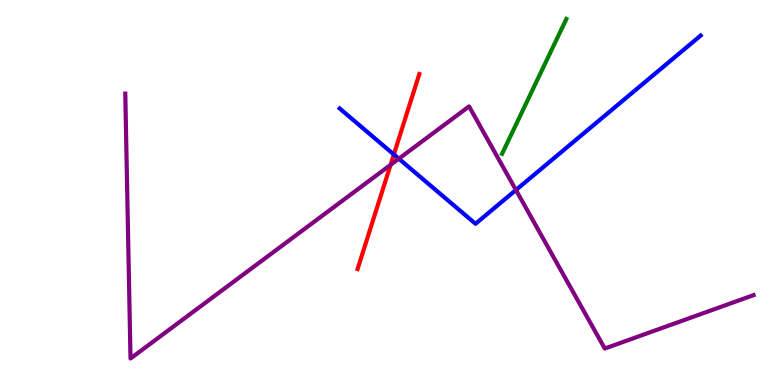[{'lines': ['blue', 'red'], 'intersections': [{'x': 5.08, 'y': 5.99}]}, {'lines': ['green', 'red'], 'intersections': []}, {'lines': ['purple', 'red'], 'intersections': [{'x': 5.04, 'y': 5.72}]}, {'lines': ['blue', 'green'], 'intersections': []}, {'lines': ['blue', 'purple'], 'intersections': [{'x': 5.15, 'y': 5.88}, {'x': 6.66, 'y': 5.06}]}, {'lines': ['green', 'purple'], 'intersections': []}]